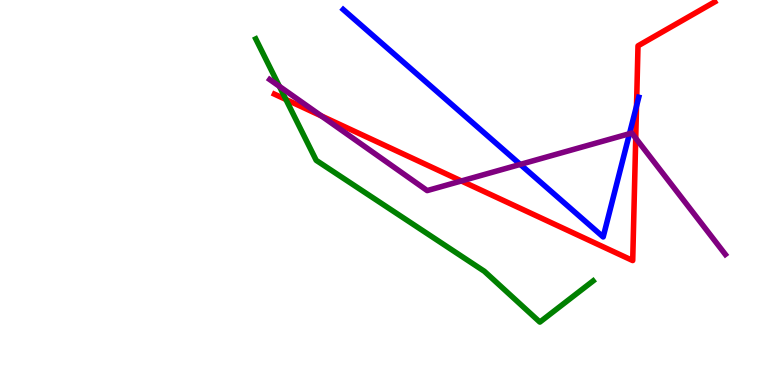[{'lines': ['blue', 'red'], 'intersections': [{'x': 8.21, 'y': 7.24}]}, {'lines': ['green', 'red'], 'intersections': [{'x': 3.69, 'y': 7.42}]}, {'lines': ['purple', 'red'], 'intersections': [{'x': 4.15, 'y': 6.99}, {'x': 5.95, 'y': 5.3}, {'x': 8.2, 'y': 6.41}]}, {'lines': ['blue', 'green'], 'intersections': []}, {'lines': ['blue', 'purple'], 'intersections': [{'x': 6.71, 'y': 5.73}, {'x': 8.12, 'y': 6.53}]}, {'lines': ['green', 'purple'], 'intersections': [{'x': 3.6, 'y': 7.76}]}]